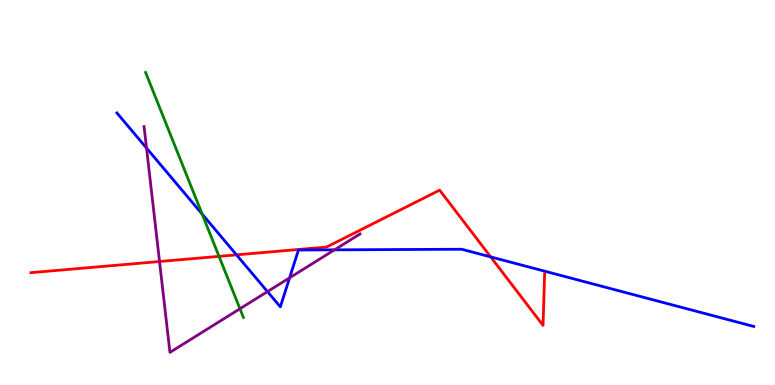[{'lines': ['blue', 'red'], 'intersections': [{'x': 3.05, 'y': 3.38}, {'x': 6.33, 'y': 3.33}]}, {'lines': ['green', 'red'], 'intersections': [{'x': 2.83, 'y': 3.34}]}, {'lines': ['purple', 'red'], 'intersections': [{'x': 2.06, 'y': 3.21}]}, {'lines': ['blue', 'green'], 'intersections': [{'x': 2.61, 'y': 4.44}]}, {'lines': ['blue', 'purple'], 'intersections': [{'x': 1.89, 'y': 6.15}, {'x': 3.45, 'y': 2.43}, {'x': 3.74, 'y': 2.78}, {'x': 4.32, 'y': 3.51}]}, {'lines': ['green', 'purple'], 'intersections': [{'x': 3.1, 'y': 1.98}]}]